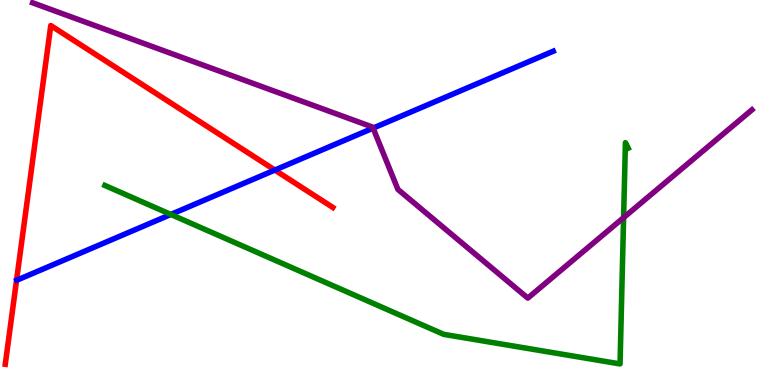[{'lines': ['blue', 'red'], 'intersections': [{'x': 3.55, 'y': 5.58}]}, {'lines': ['green', 'red'], 'intersections': []}, {'lines': ['purple', 'red'], 'intersections': []}, {'lines': ['blue', 'green'], 'intersections': [{'x': 2.2, 'y': 4.43}]}, {'lines': ['blue', 'purple'], 'intersections': [{'x': 4.81, 'y': 6.67}]}, {'lines': ['green', 'purple'], 'intersections': [{'x': 8.05, 'y': 4.35}]}]